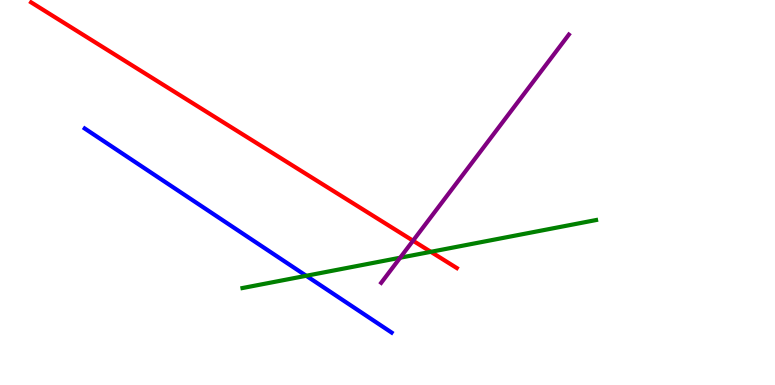[{'lines': ['blue', 'red'], 'intersections': []}, {'lines': ['green', 'red'], 'intersections': [{'x': 5.56, 'y': 3.46}]}, {'lines': ['purple', 'red'], 'intersections': [{'x': 5.33, 'y': 3.75}]}, {'lines': ['blue', 'green'], 'intersections': [{'x': 3.95, 'y': 2.84}]}, {'lines': ['blue', 'purple'], 'intersections': []}, {'lines': ['green', 'purple'], 'intersections': [{'x': 5.16, 'y': 3.31}]}]